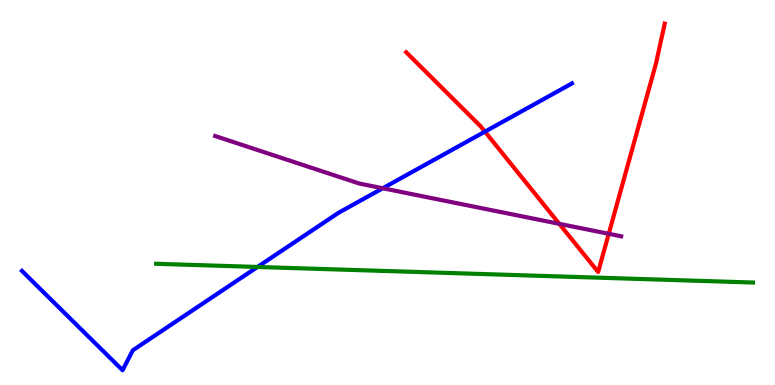[{'lines': ['blue', 'red'], 'intersections': [{'x': 6.26, 'y': 6.58}]}, {'lines': ['green', 'red'], 'intersections': []}, {'lines': ['purple', 'red'], 'intersections': [{'x': 7.22, 'y': 4.19}, {'x': 7.85, 'y': 3.93}]}, {'lines': ['blue', 'green'], 'intersections': [{'x': 3.32, 'y': 3.07}]}, {'lines': ['blue', 'purple'], 'intersections': [{'x': 4.94, 'y': 5.11}]}, {'lines': ['green', 'purple'], 'intersections': []}]